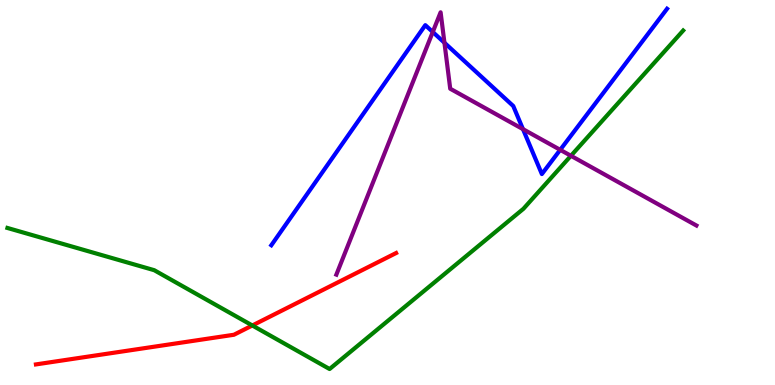[{'lines': ['blue', 'red'], 'intersections': []}, {'lines': ['green', 'red'], 'intersections': [{'x': 3.26, 'y': 1.55}]}, {'lines': ['purple', 'red'], 'intersections': []}, {'lines': ['blue', 'green'], 'intersections': []}, {'lines': ['blue', 'purple'], 'intersections': [{'x': 5.58, 'y': 9.17}, {'x': 5.73, 'y': 8.89}, {'x': 6.75, 'y': 6.65}, {'x': 7.23, 'y': 6.11}]}, {'lines': ['green', 'purple'], 'intersections': [{'x': 7.37, 'y': 5.95}]}]